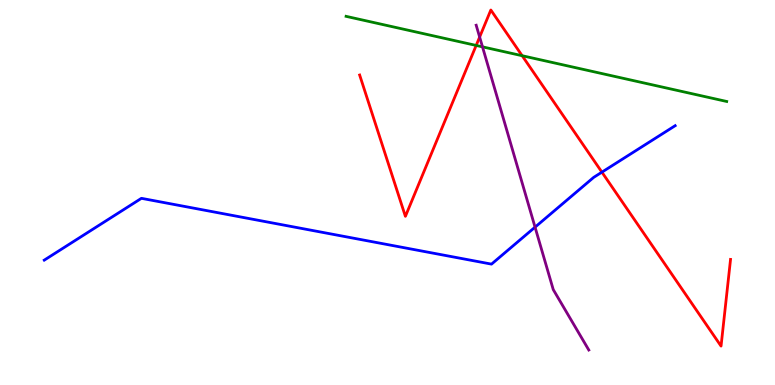[{'lines': ['blue', 'red'], 'intersections': [{'x': 7.77, 'y': 5.53}]}, {'lines': ['green', 'red'], 'intersections': [{'x': 6.14, 'y': 8.82}, {'x': 6.74, 'y': 8.55}]}, {'lines': ['purple', 'red'], 'intersections': [{'x': 6.19, 'y': 9.04}]}, {'lines': ['blue', 'green'], 'intersections': []}, {'lines': ['blue', 'purple'], 'intersections': [{'x': 6.9, 'y': 4.1}]}, {'lines': ['green', 'purple'], 'intersections': [{'x': 6.23, 'y': 8.78}]}]